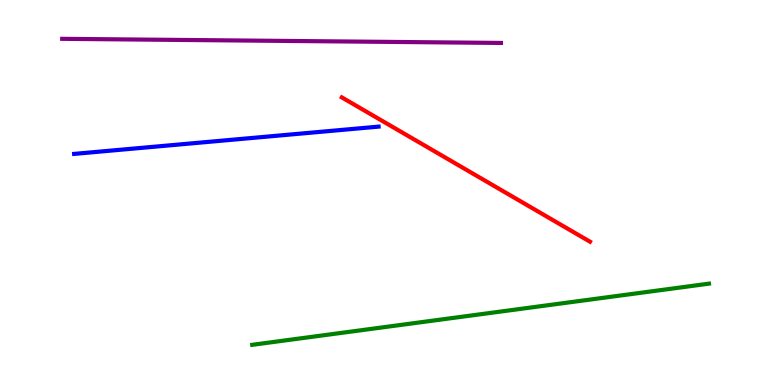[{'lines': ['blue', 'red'], 'intersections': []}, {'lines': ['green', 'red'], 'intersections': []}, {'lines': ['purple', 'red'], 'intersections': []}, {'lines': ['blue', 'green'], 'intersections': []}, {'lines': ['blue', 'purple'], 'intersections': []}, {'lines': ['green', 'purple'], 'intersections': []}]